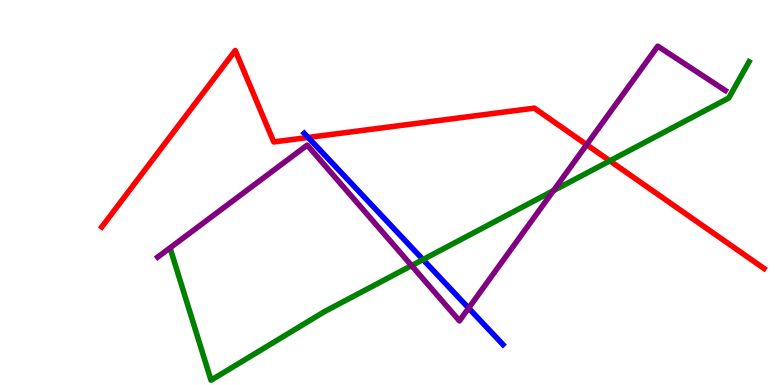[{'lines': ['blue', 'red'], 'intersections': [{'x': 3.98, 'y': 6.43}]}, {'lines': ['green', 'red'], 'intersections': [{'x': 7.87, 'y': 5.82}]}, {'lines': ['purple', 'red'], 'intersections': [{'x': 7.57, 'y': 6.24}]}, {'lines': ['blue', 'green'], 'intersections': [{'x': 5.46, 'y': 3.26}]}, {'lines': ['blue', 'purple'], 'intersections': [{'x': 6.05, 'y': 2.0}]}, {'lines': ['green', 'purple'], 'intersections': [{'x': 5.31, 'y': 3.1}, {'x': 7.14, 'y': 5.05}]}]